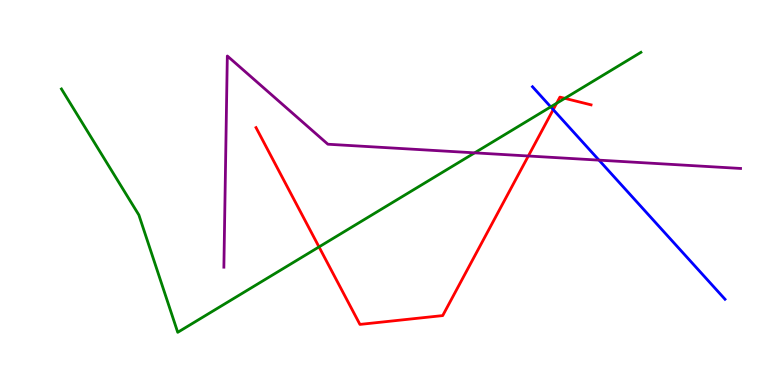[{'lines': ['blue', 'red'], 'intersections': [{'x': 7.14, 'y': 7.15}]}, {'lines': ['green', 'red'], 'intersections': [{'x': 4.12, 'y': 3.59}, {'x': 7.18, 'y': 7.32}, {'x': 7.29, 'y': 7.45}]}, {'lines': ['purple', 'red'], 'intersections': [{'x': 6.82, 'y': 5.95}]}, {'lines': ['blue', 'green'], 'intersections': [{'x': 7.11, 'y': 7.22}]}, {'lines': ['blue', 'purple'], 'intersections': [{'x': 7.73, 'y': 5.84}]}, {'lines': ['green', 'purple'], 'intersections': [{'x': 6.12, 'y': 6.03}]}]